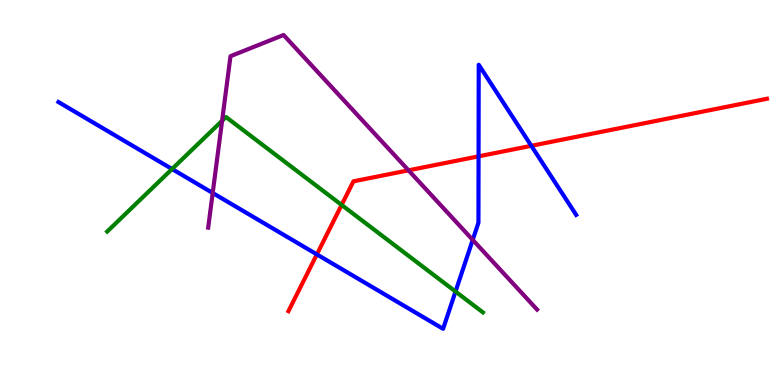[{'lines': ['blue', 'red'], 'intersections': [{'x': 4.09, 'y': 3.39}, {'x': 6.17, 'y': 5.94}, {'x': 6.86, 'y': 6.21}]}, {'lines': ['green', 'red'], 'intersections': [{'x': 4.41, 'y': 4.68}]}, {'lines': ['purple', 'red'], 'intersections': [{'x': 5.27, 'y': 5.58}]}, {'lines': ['blue', 'green'], 'intersections': [{'x': 2.22, 'y': 5.61}, {'x': 5.88, 'y': 2.43}]}, {'lines': ['blue', 'purple'], 'intersections': [{'x': 2.74, 'y': 4.99}, {'x': 6.1, 'y': 3.77}]}, {'lines': ['green', 'purple'], 'intersections': [{'x': 2.87, 'y': 6.86}]}]